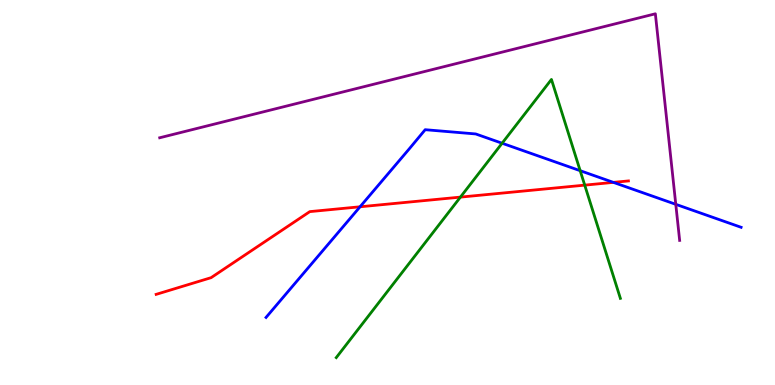[{'lines': ['blue', 'red'], 'intersections': [{'x': 4.65, 'y': 4.63}, {'x': 7.91, 'y': 5.26}]}, {'lines': ['green', 'red'], 'intersections': [{'x': 5.94, 'y': 4.88}, {'x': 7.54, 'y': 5.19}]}, {'lines': ['purple', 'red'], 'intersections': []}, {'lines': ['blue', 'green'], 'intersections': [{'x': 6.48, 'y': 6.28}, {'x': 7.49, 'y': 5.57}]}, {'lines': ['blue', 'purple'], 'intersections': [{'x': 8.72, 'y': 4.69}]}, {'lines': ['green', 'purple'], 'intersections': []}]